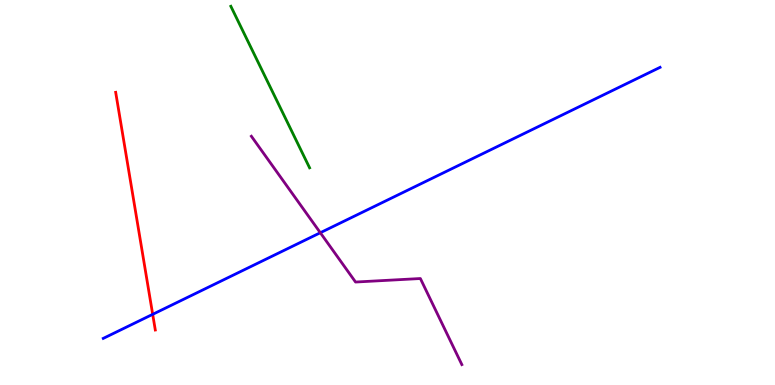[{'lines': ['blue', 'red'], 'intersections': [{'x': 1.97, 'y': 1.84}]}, {'lines': ['green', 'red'], 'intersections': []}, {'lines': ['purple', 'red'], 'intersections': []}, {'lines': ['blue', 'green'], 'intersections': []}, {'lines': ['blue', 'purple'], 'intersections': [{'x': 4.13, 'y': 3.95}]}, {'lines': ['green', 'purple'], 'intersections': []}]